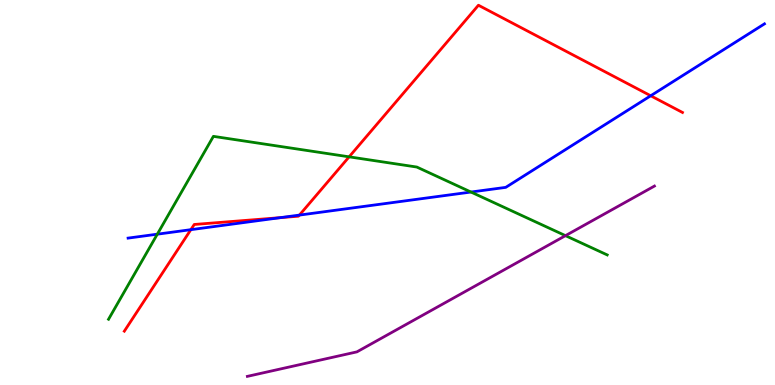[{'lines': ['blue', 'red'], 'intersections': [{'x': 2.46, 'y': 4.03}, {'x': 3.62, 'y': 4.35}, {'x': 3.86, 'y': 4.41}, {'x': 8.4, 'y': 7.51}]}, {'lines': ['green', 'red'], 'intersections': [{'x': 4.5, 'y': 5.93}]}, {'lines': ['purple', 'red'], 'intersections': []}, {'lines': ['blue', 'green'], 'intersections': [{'x': 2.03, 'y': 3.92}, {'x': 6.08, 'y': 5.01}]}, {'lines': ['blue', 'purple'], 'intersections': []}, {'lines': ['green', 'purple'], 'intersections': [{'x': 7.3, 'y': 3.88}]}]